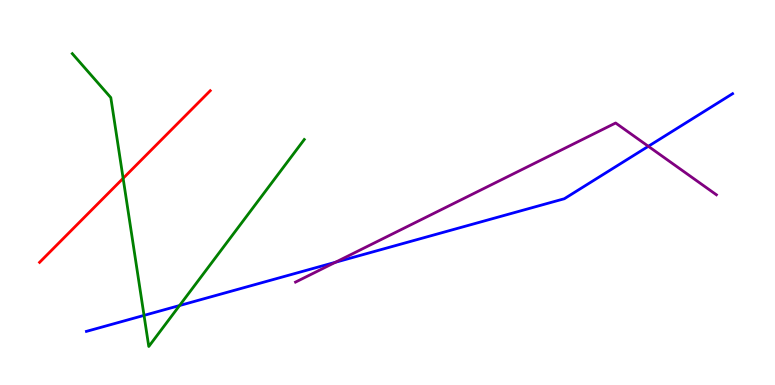[{'lines': ['blue', 'red'], 'intersections': []}, {'lines': ['green', 'red'], 'intersections': [{'x': 1.59, 'y': 5.37}]}, {'lines': ['purple', 'red'], 'intersections': []}, {'lines': ['blue', 'green'], 'intersections': [{'x': 1.86, 'y': 1.81}, {'x': 2.32, 'y': 2.06}]}, {'lines': ['blue', 'purple'], 'intersections': [{'x': 4.33, 'y': 3.19}, {'x': 8.37, 'y': 6.2}]}, {'lines': ['green', 'purple'], 'intersections': []}]